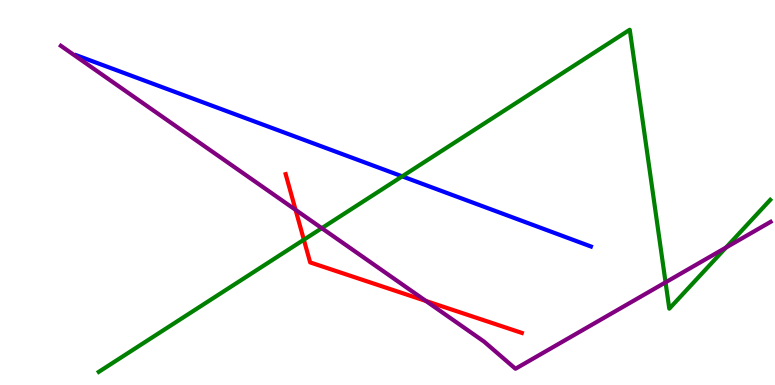[{'lines': ['blue', 'red'], 'intersections': []}, {'lines': ['green', 'red'], 'intersections': [{'x': 3.92, 'y': 3.77}]}, {'lines': ['purple', 'red'], 'intersections': [{'x': 3.81, 'y': 4.55}, {'x': 5.5, 'y': 2.18}]}, {'lines': ['blue', 'green'], 'intersections': [{'x': 5.19, 'y': 5.42}]}, {'lines': ['blue', 'purple'], 'intersections': []}, {'lines': ['green', 'purple'], 'intersections': [{'x': 4.15, 'y': 4.07}, {'x': 8.59, 'y': 2.67}, {'x': 9.37, 'y': 3.57}]}]